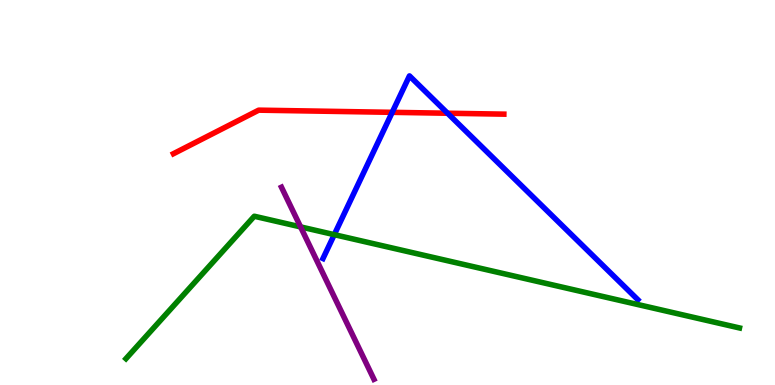[{'lines': ['blue', 'red'], 'intersections': [{'x': 5.06, 'y': 7.08}, {'x': 5.78, 'y': 7.06}]}, {'lines': ['green', 'red'], 'intersections': []}, {'lines': ['purple', 'red'], 'intersections': []}, {'lines': ['blue', 'green'], 'intersections': [{'x': 4.31, 'y': 3.91}]}, {'lines': ['blue', 'purple'], 'intersections': []}, {'lines': ['green', 'purple'], 'intersections': [{'x': 3.88, 'y': 4.11}]}]